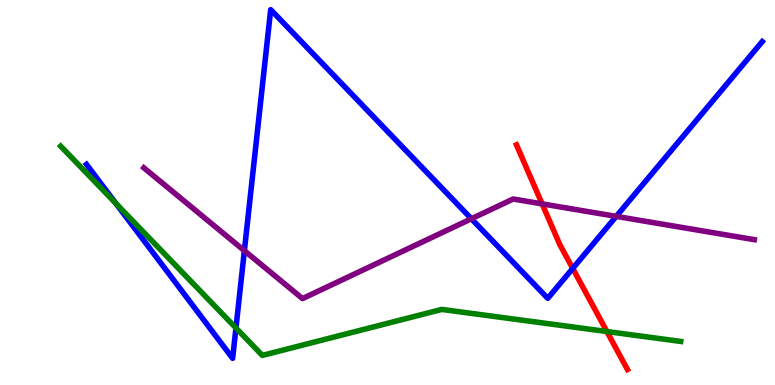[{'lines': ['blue', 'red'], 'intersections': [{'x': 7.39, 'y': 3.03}]}, {'lines': ['green', 'red'], 'intersections': [{'x': 7.83, 'y': 1.39}]}, {'lines': ['purple', 'red'], 'intersections': [{'x': 7.0, 'y': 4.7}]}, {'lines': ['blue', 'green'], 'intersections': [{'x': 1.5, 'y': 4.71}, {'x': 3.04, 'y': 1.48}]}, {'lines': ['blue', 'purple'], 'intersections': [{'x': 3.15, 'y': 3.49}, {'x': 6.08, 'y': 4.32}, {'x': 7.95, 'y': 4.38}]}, {'lines': ['green', 'purple'], 'intersections': []}]